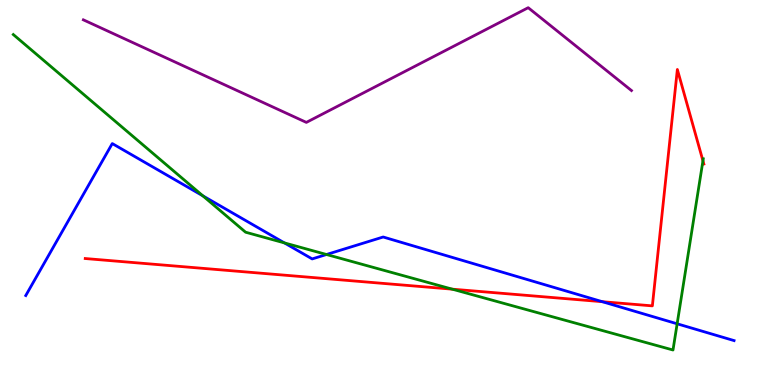[{'lines': ['blue', 'red'], 'intersections': [{'x': 7.77, 'y': 2.16}]}, {'lines': ['green', 'red'], 'intersections': [{'x': 5.84, 'y': 2.49}, {'x': 9.07, 'y': 5.82}]}, {'lines': ['purple', 'red'], 'intersections': []}, {'lines': ['blue', 'green'], 'intersections': [{'x': 2.62, 'y': 4.91}, {'x': 3.67, 'y': 3.69}, {'x': 4.21, 'y': 3.39}, {'x': 8.74, 'y': 1.59}]}, {'lines': ['blue', 'purple'], 'intersections': []}, {'lines': ['green', 'purple'], 'intersections': []}]